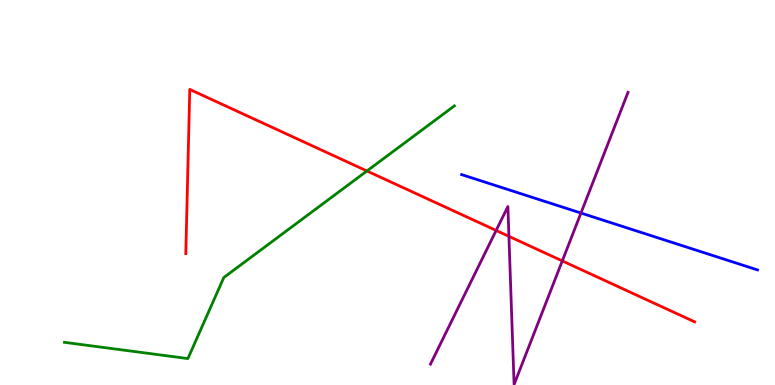[{'lines': ['blue', 'red'], 'intersections': []}, {'lines': ['green', 'red'], 'intersections': [{'x': 4.73, 'y': 5.56}]}, {'lines': ['purple', 'red'], 'intersections': [{'x': 6.4, 'y': 4.01}, {'x': 6.57, 'y': 3.86}, {'x': 7.26, 'y': 3.22}]}, {'lines': ['blue', 'green'], 'intersections': []}, {'lines': ['blue', 'purple'], 'intersections': [{'x': 7.5, 'y': 4.47}]}, {'lines': ['green', 'purple'], 'intersections': []}]